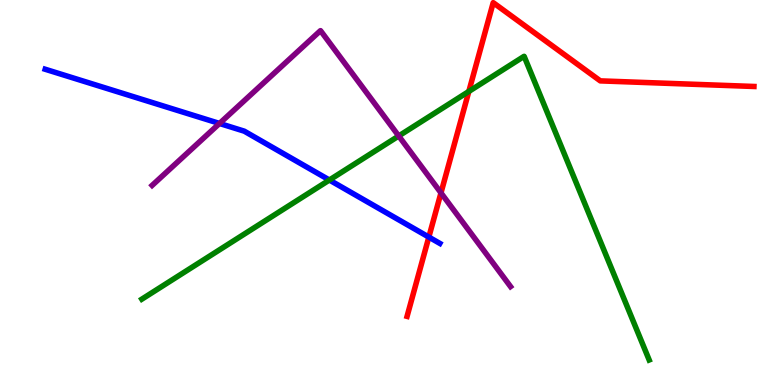[{'lines': ['blue', 'red'], 'intersections': [{'x': 5.53, 'y': 3.84}]}, {'lines': ['green', 'red'], 'intersections': [{'x': 6.05, 'y': 7.63}]}, {'lines': ['purple', 'red'], 'intersections': [{'x': 5.69, 'y': 4.99}]}, {'lines': ['blue', 'green'], 'intersections': [{'x': 4.25, 'y': 5.32}]}, {'lines': ['blue', 'purple'], 'intersections': [{'x': 2.83, 'y': 6.79}]}, {'lines': ['green', 'purple'], 'intersections': [{'x': 5.14, 'y': 6.47}]}]